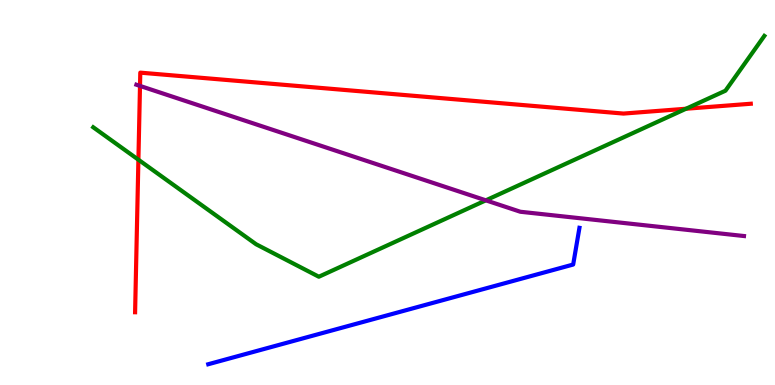[{'lines': ['blue', 'red'], 'intersections': []}, {'lines': ['green', 'red'], 'intersections': [{'x': 1.79, 'y': 5.85}, {'x': 8.85, 'y': 7.18}]}, {'lines': ['purple', 'red'], 'intersections': [{'x': 1.81, 'y': 7.77}]}, {'lines': ['blue', 'green'], 'intersections': []}, {'lines': ['blue', 'purple'], 'intersections': []}, {'lines': ['green', 'purple'], 'intersections': [{'x': 6.27, 'y': 4.8}]}]